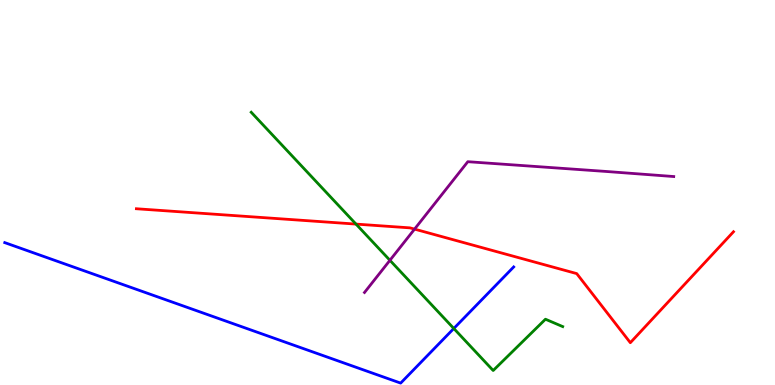[{'lines': ['blue', 'red'], 'intersections': []}, {'lines': ['green', 'red'], 'intersections': [{'x': 4.59, 'y': 4.18}]}, {'lines': ['purple', 'red'], 'intersections': [{'x': 5.35, 'y': 4.05}]}, {'lines': ['blue', 'green'], 'intersections': [{'x': 5.86, 'y': 1.47}]}, {'lines': ['blue', 'purple'], 'intersections': []}, {'lines': ['green', 'purple'], 'intersections': [{'x': 5.03, 'y': 3.24}]}]